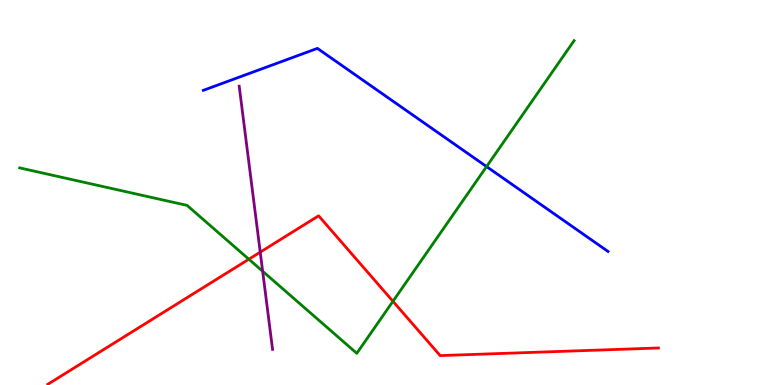[{'lines': ['blue', 'red'], 'intersections': []}, {'lines': ['green', 'red'], 'intersections': [{'x': 3.21, 'y': 3.27}, {'x': 5.07, 'y': 2.17}]}, {'lines': ['purple', 'red'], 'intersections': [{'x': 3.36, 'y': 3.45}]}, {'lines': ['blue', 'green'], 'intersections': [{'x': 6.28, 'y': 5.67}]}, {'lines': ['blue', 'purple'], 'intersections': []}, {'lines': ['green', 'purple'], 'intersections': [{'x': 3.39, 'y': 2.95}]}]